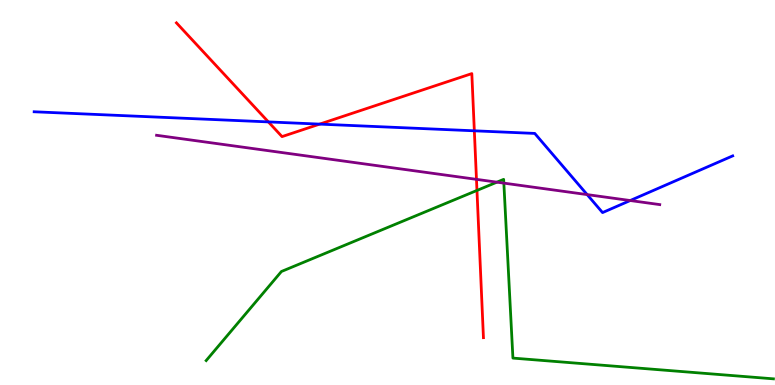[{'lines': ['blue', 'red'], 'intersections': [{'x': 3.46, 'y': 6.83}, {'x': 4.12, 'y': 6.78}, {'x': 6.12, 'y': 6.6}]}, {'lines': ['green', 'red'], 'intersections': [{'x': 6.15, 'y': 5.05}]}, {'lines': ['purple', 'red'], 'intersections': [{'x': 6.15, 'y': 5.34}]}, {'lines': ['blue', 'green'], 'intersections': []}, {'lines': ['blue', 'purple'], 'intersections': [{'x': 7.58, 'y': 4.95}, {'x': 8.13, 'y': 4.79}]}, {'lines': ['green', 'purple'], 'intersections': [{'x': 6.41, 'y': 5.27}, {'x': 6.5, 'y': 5.24}]}]